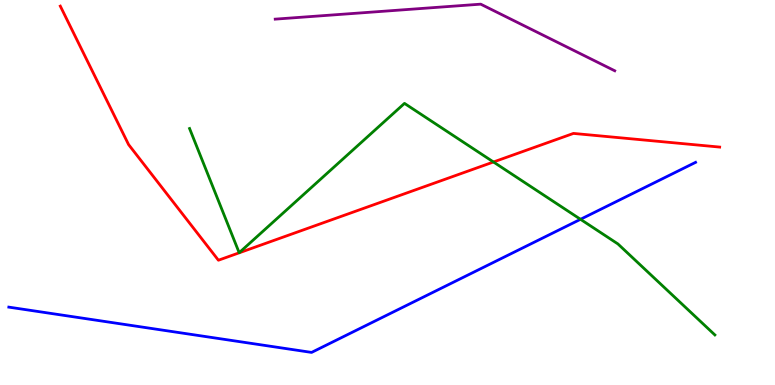[{'lines': ['blue', 'red'], 'intersections': []}, {'lines': ['green', 'red'], 'intersections': [{'x': 6.37, 'y': 5.79}]}, {'lines': ['purple', 'red'], 'intersections': []}, {'lines': ['blue', 'green'], 'intersections': [{'x': 7.49, 'y': 4.3}]}, {'lines': ['blue', 'purple'], 'intersections': []}, {'lines': ['green', 'purple'], 'intersections': []}]